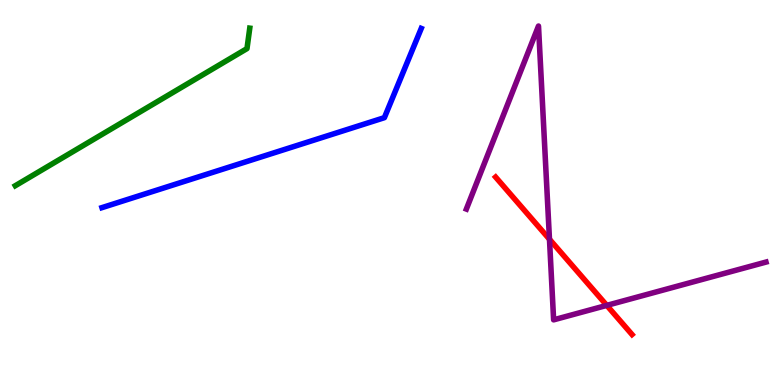[{'lines': ['blue', 'red'], 'intersections': []}, {'lines': ['green', 'red'], 'intersections': []}, {'lines': ['purple', 'red'], 'intersections': [{'x': 7.09, 'y': 3.79}, {'x': 7.83, 'y': 2.07}]}, {'lines': ['blue', 'green'], 'intersections': []}, {'lines': ['blue', 'purple'], 'intersections': []}, {'lines': ['green', 'purple'], 'intersections': []}]